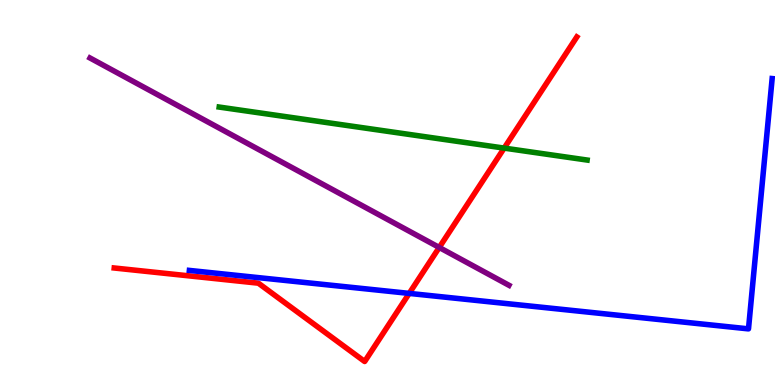[{'lines': ['blue', 'red'], 'intersections': [{'x': 5.28, 'y': 2.38}]}, {'lines': ['green', 'red'], 'intersections': [{'x': 6.51, 'y': 6.15}]}, {'lines': ['purple', 'red'], 'intersections': [{'x': 5.67, 'y': 3.57}]}, {'lines': ['blue', 'green'], 'intersections': []}, {'lines': ['blue', 'purple'], 'intersections': []}, {'lines': ['green', 'purple'], 'intersections': []}]